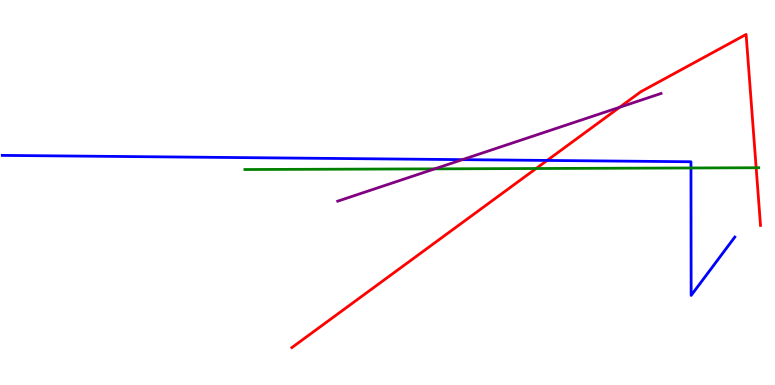[{'lines': ['blue', 'red'], 'intersections': [{'x': 7.06, 'y': 5.83}]}, {'lines': ['green', 'red'], 'intersections': [{'x': 6.92, 'y': 5.62}, {'x': 9.76, 'y': 5.64}]}, {'lines': ['purple', 'red'], 'intersections': [{'x': 8.0, 'y': 7.21}]}, {'lines': ['blue', 'green'], 'intersections': [{'x': 8.92, 'y': 5.64}]}, {'lines': ['blue', 'purple'], 'intersections': [{'x': 5.97, 'y': 5.85}]}, {'lines': ['green', 'purple'], 'intersections': [{'x': 5.61, 'y': 5.61}]}]